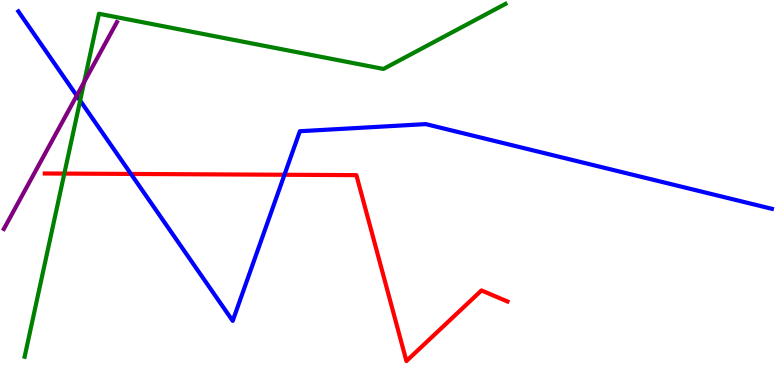[{'lines': ['blue', 'red'], 'intersections': [{'x': 1.69, 'y': 5.48}, {'x': 3.67, 'y': 5.46}]}, {'lines': ['green', 'red'], 'intersections': [{'x': 0.83, 'y': 5.49}]}, {'lines': ['purple', 'red'], 'intersections': []}, {'lines': ['blue', 'green'], 'intersections': [{'x': 1.03, 'y': 7.39}]}, {'lines': ['blue', 'purple'], 'intersections': [{'x': 0.99, 'y': 7.52}]}, {'lines': ['green', 'purple'], 'intersections': [{'x': 1.09, 'y': 7.87}]}]